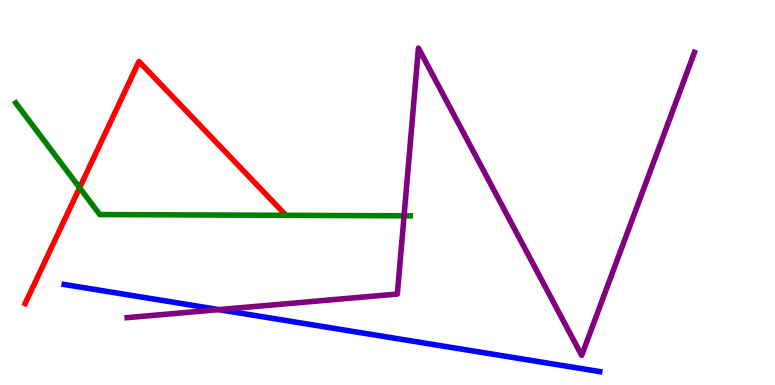[{'lines': ['blue', 'red'], 'intersections': []}, {'lines': ['green', 'red'], 'intersections': [{'x': 1.03, 'y': 5.12}]}, {'lines': ['purple', 'red'], 'intersections': []}, {'lines': ['blue', 'green'], 'intersections': []}, {'lines': ['blue', 'purple'], 'intersections': [{'x': 2.82, 'y': 1.96}]}, {'lines': ['green', 'purple'], 'intersections': [{'x': 5.21, 'y': 4.39}]}]